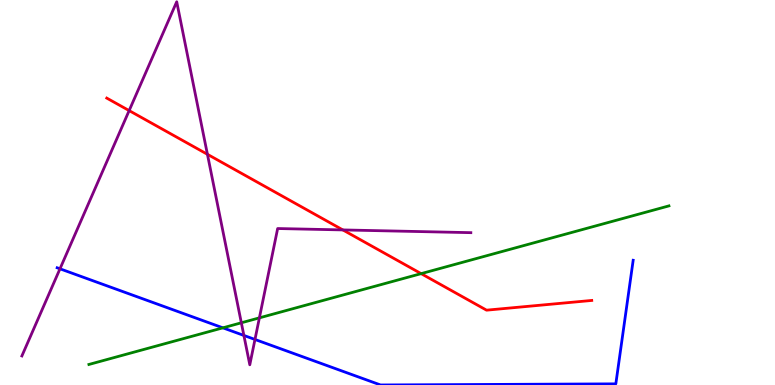[{'lines': ['blue', 'red'], 'intersections': []}, {'lines': ['green', 'red'], 'intersections': [{'x': 5.43, 'y': 2.89}]}, {'lines': ['purple', 'red'], 'intersections': [{'x': 1.67, 'y': 7.13}, {'x': 2.68, 'y': 5.99}, {'x': 4.42, 'y': 4.03}]}, {'lines': ['blue', 'green'], 'intersections': [{'x': 2.88, 'y': 1.48}]}, {'lines': ['blue', 'purple'], 'intersections': [{'x': 0.774, 'y': 3.02}, {'x': 3.15, 'y': 1.29}, {'x': 3.29, 'y': 1.18}]}, {'lines': ['green', 'purple'], 'intersections': [{'x': 3.11, 'y': 1.62}, {'x': 3.35, 'y': 1.74}]}]